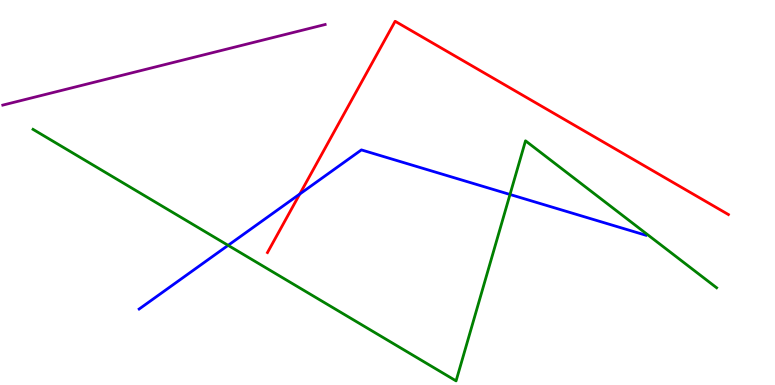[{'lines': ['blue', 'red'], 'intersections': [{'x': 3.87, 'y': 4.96}]}, {'lines': ['green', 'red'], 'intersections': []}, {'lines': ['purple', 'red'], 'intersections': []}, {'lines': ['blue', 'green'], 'intersections': [{'x': 2.94, 'y': 3.63}, {'x': 6.58, 'y': 4.95}]}, {'lines': ['blue', 'purple'], 'intersections': []}, {'lines': ['green', 'purple'], 'intersections': []}]